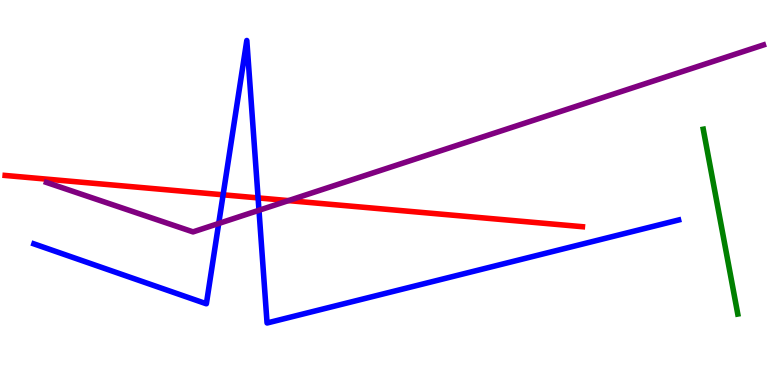[{'lines': ['blue', 'red'], 'intersections': [{'x': 2.88, 'y': 4.94}, {'x': 3.33, 'y': 4.86}]}, {'lines': ['green', 'red'], 'intersections': []}, {'lines': ['purple', 'red'], 'intersections': [{'x': 3.72, 'y': 4.79}]}, {'lines': ['blue', 'green'], 'intersections': []}, {'lines': ['blue', 'purple'], 'intersections': [{'x': 2.82, 'y': 4.2}, {'x': 3.34, 'y': 4.54}]}, {'lines': ['green', 'purple'], 'intersections': []}]